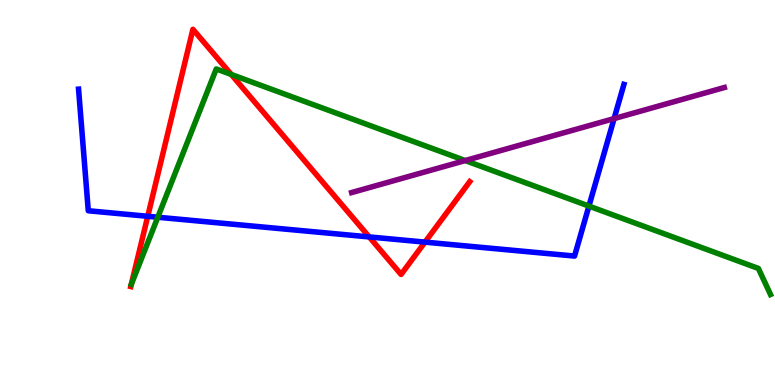[{'lines': ['blue', 'red'], 'intersections': [{'x': 1.91, 'y': 4.38}, {'x': 4.76, 'y': 3.85}, {'x': 5.48, 'y': 3.71}]}, {'lines': ['green', 'red'], 'intersections': [{'x': 2.98, 'y': 8.07}]}, {'lines': ['purple', 'red'], 'intersections': []}, {'lines': ['blue', 'green'], 'intersections': [{'x': 2.04, 'y': 4.36}, {'x': 7.6, 'y': 4.65}]}, {'lines': ['blue', 'purple'], 'intersections': [{'x': 7.92, 'y': 6.92}]}, {'lines': ['green', 'purple'], 'intersections': [{'x': 6.0, 'y': 5.83}]}]